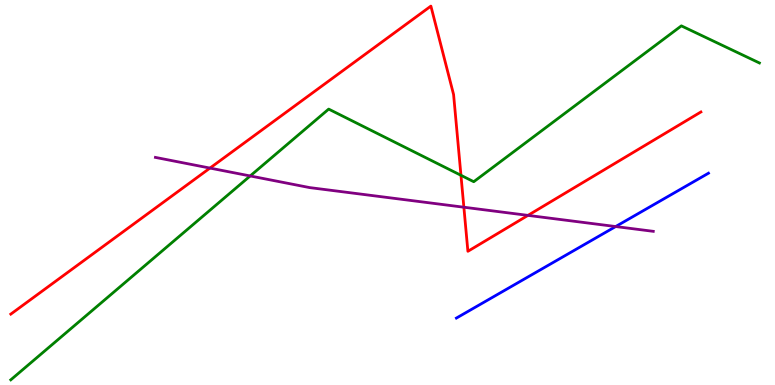[{'lines': ['blue', 'red'], 'intersections': []}, {'lines': ['green', 'red'], 'intersections': [{'x': 5.95, 'y': 5.45}]}, {'lines': ['purple', 'red'], 'intersections': [{'x': 2.71, 'y': 5.63}, {'x': 5.99, 'y': 4.62}, {'x': 6.81, 'y': 4.41}]}, {'lines': ['blue', 'green'], 'intersections': []}, {'lines': ['blue', 'purple'], 'intersections': [{'x': 7.94, 'y': 4.12}]}, {'lines': ['green', 'purple'], 'intersections': [{'x': 3.23, 'y': 5.43}]}]